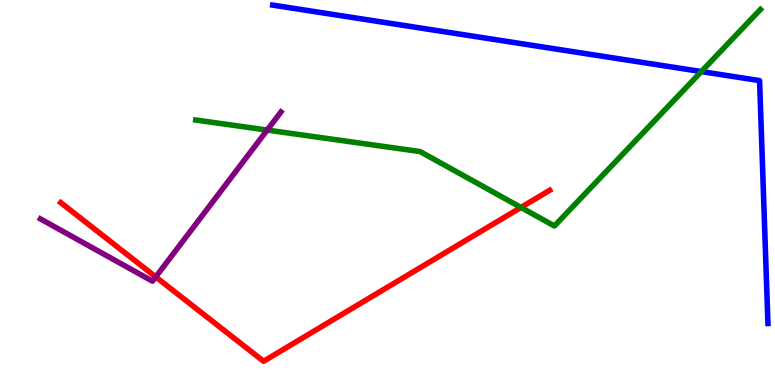[{'lines': ['blue', 'red'], 'intersections': []}, {'lines': ['green', 'red'], 'intersections': [{'x': 6.72, 'y': 4.61}]}, {'lines': ['purple', 'red'], 'intersections': [{'x': 2.01, 'y': 2.81}]}, {'lines': ['blue', 'green'], 'intersections': [{'x': 9.05, 'y': 8.14}]}, {'lines': ['blue', 'purple'], 'intersections': []}, {'lines': ['green', 'purple'], 'intersections': [{'x': 3.45, 'y': 6.62}]}]